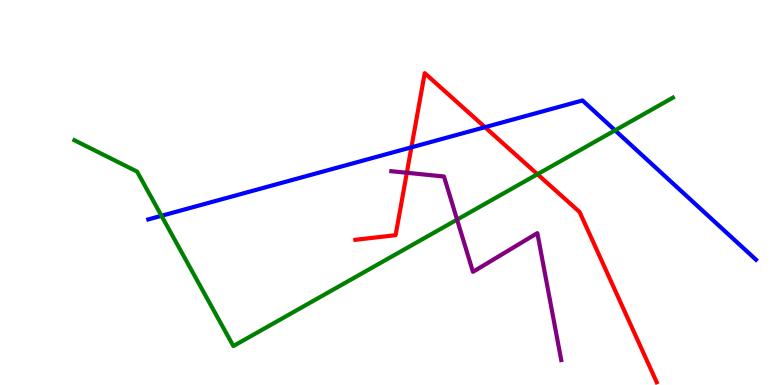[{'lines': ['blue', 'red'], 'intersections': [{'x': 5.31, 'y': 6.17}, {'x': 6.26, 'y': 6.7}]}, {'lines': ['green', 'red'], 'intersections': [{'x': 6.93, 'y': 5.47}]}, {'lines': ['purple', 'red'], 'intersections': [{'x': 5.25, 'y': 5.51}]}, {'lines': ['blue', 'green'], 'intersections': [{'x': 2.08, 'y': 4.4}, {'x': 7.94, 'y': 6.61}]}, {'lines': ['blue', 'purple'], 'intersections': []}, {'lines': ['green', 'purple'], 'intersections': [{'x': 5.9, 'y': 4.3}]}]